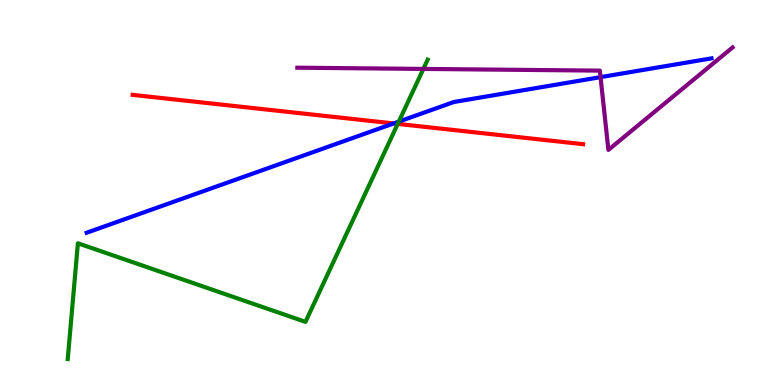[{'lines': ['blue', 'red'], 'intersections': [{'x': 5.08, 'y': 6.79}]}, {'lines': ['green', 'red'], 'intersections': [{'x': 5.13, 'y': 6.78}]}, {'lines': ['purple', 'red'], 'intersections': []}, {'lines': ['blue', 'green'], 'intersections': [{'x': 5.15, 'y': 6.84}]}, {'lines': ['blue', 'purple'], 'intersections': [{'x': 7.75, 'y': 8.0}]}, {'lines': ['green', 'purple'], 'intersections': [{'x': 5.46, 'y': 8.21}]}]